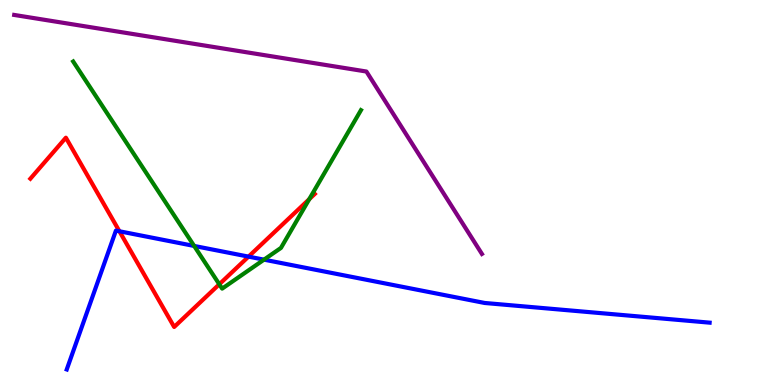[{'lines': ['blue', 'red'], 'intersections': [{'x': 1.54, 'y': 3.99}, {'x': 3.21, 'y': 3.33}]}, {'lines': ['green', 'red'], 'intersections': [{'x': 2.83, 'y': 2.62}, {'x': 3.99, 'y': 4.83}]}, {'lines': ['purple', 'red'], 'intersections': []}, {'lines': ['blue', 'green'], 'intersections': [{'x': 2.51, 'y': 3.61}, {'x': 3.41, 'y': 3.26}]}, {'lines': ['blue', 'purple'], 'intersections': []}, {'lines': ['green', 'purple'], 'intersections': []}]